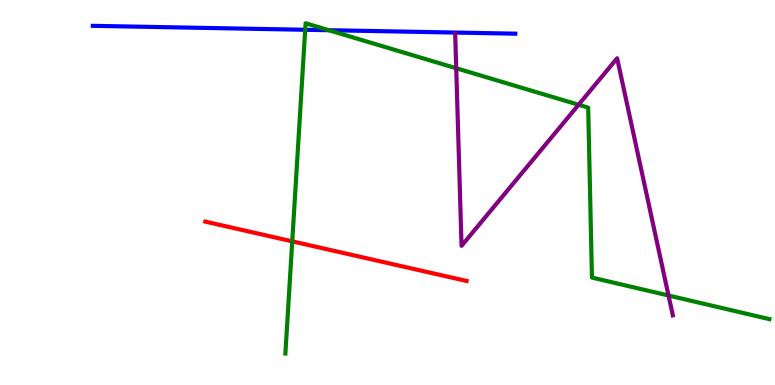[{'lines': ['blue', 'red'], 'intersections': []}, {'lines': ['green', 'red'], 'intersections': [{'x': 3.77, 'y': 3.73}]}, {'lines': ['purple', 'red'], 'intersections': []}, {'lines': ['blue', 'green'], 'intersections': [{'x': 3.94, 'y': 9.23}, {'x': 4.24, 'y': 9.22}]}, {'lines': ['blue', 'purple'], 'intersections': []}, {'lines': ['green', 'purple'], 'intersections': [{'x': 5.89, 'y': 8.23}, {'x': 7.47, 'y': 7.28}, {'x': 8.63, 'y': 2.32}]}]